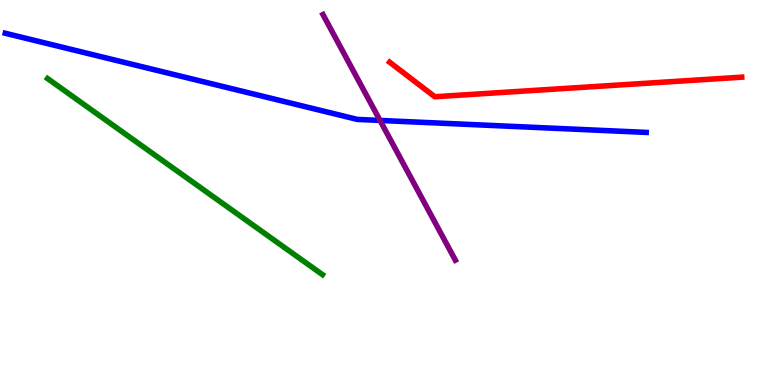[{'lines': ['blue', 'red'], 'intersections': []}, {'lines': ['green', 'red'], 'intersections': []}, {'lines': ['purple', 'red'], 'intersections': []}, {'lines': ['blue', 'green'], 'intersections': []}, {'lines': ['blue', 'purple'], 'intersections': [{'x': 4.9, 'y': 6.87}]}, {'lines': ['green', 'purple'], 'intersections': []}]